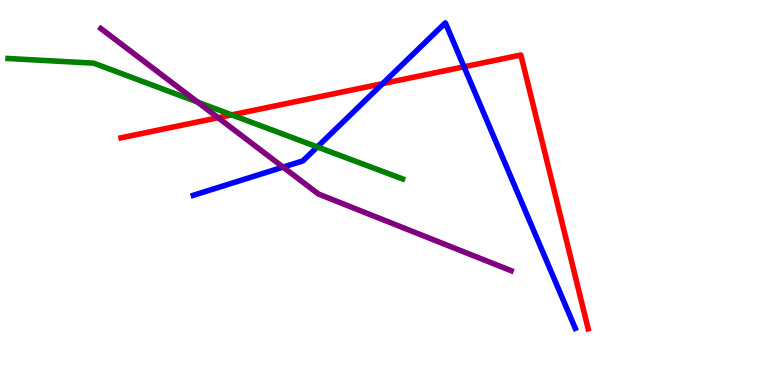[{'lines': ['blue', 'red'], 'intersections': [{'x': 4.94, 'y': 7.83}, {'x': 5.99, 'y': 8.27}]}, {'lines': ['green', 'red'], 'intersections': [{'x': 2.99, 'y': 7.02}]}, {'lines': ['purple', 'red'], 'intersections': [{'x': 2.81, 'y': 6.94}]}, {'lines': ['blue', 'green'], 'intersections': [{'x': 4.09, 'y': 6.18}]}, {'lines': ['blue', 'purple'], 'intersections': [{'x': 3.65, 'y': 5.66}]}, {'lines': ['green', 'purple'], 'intersections': [{'x': 2.55, 'y': 7.35}]}]